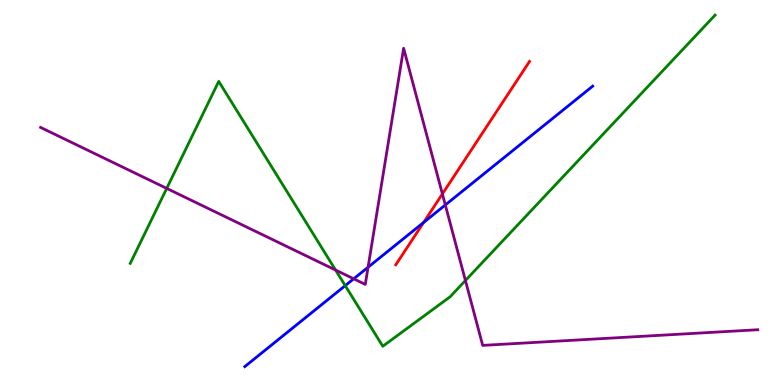[{'lines': ['blue', 'red'], 'intersections': [{'x': 5.47, 'y': 4.22}]}, {'lines': ['green', 'red'], 'intersections': []}, {'lines': ['purple', 'red'], 'intersections': [{'x': 5.71, 'y': 4.96}]}, {'lines': ['blue', 'green'], 'intersections': [{'x': 4.45, 'y': 2.58}]}, {'lines': ['blue', 'purple'], 'intersections': [{'x': 4.56, 'y': 2.76}, {'x': 4.75, 'y': 3.06}, {'x': 5.75, 'y': 4.68}]}, {'lines': ['green', 'purple'], 'intersections': [{'x': 2.15, 'y': 5.11}, {'x': 4.33, 'y': 2.99}, {'x': 6.01, 'y': 2.71}]}]